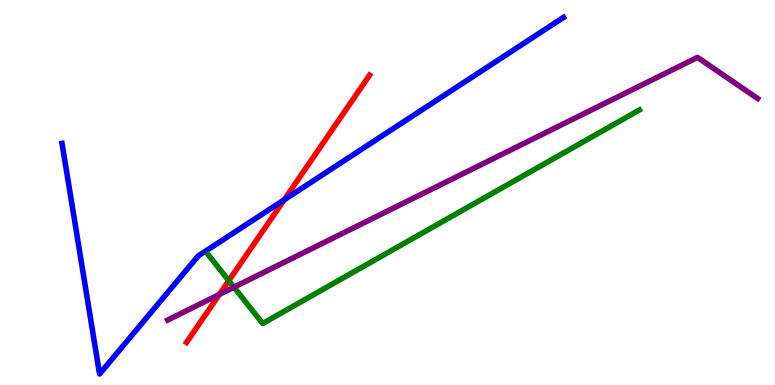[{'lines': ['blue', 'red'], 'intersections': [{'x': 3.67, 'y': 4.81}]}, {'lines': ['green', 'red'], 'intersections': [{'x': 2.95, 'y': 2.71}]}, {'lines': ['purple', 'red'], 'intersections': [{'x': 2.83, 'y': 2.35}]}, {'lines': ['blue', 'green'], 'intersections': []}, {'lines': ['blue', 'purple'], 'intersections': []}, {'lines': ['green', 'purple'], 'intersections': [{'x': 3.02, 'y': 2.54}]}]